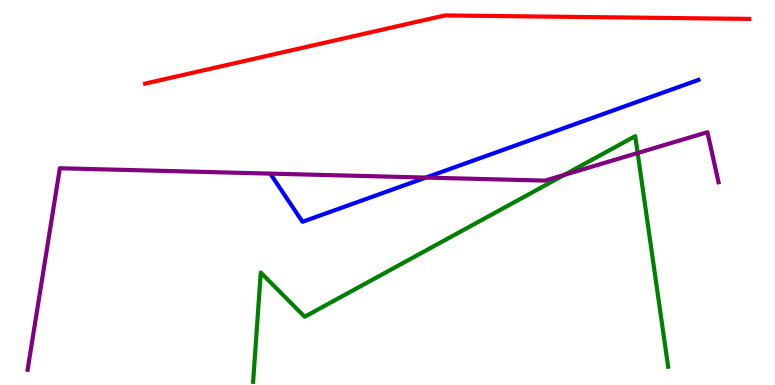[{'lines': ['blue', 'red'], 'intersections': []}, {'lines': ['green', 'red'], 'intersections': []}, {'lines': ['purple', 'red'], 'intersections': []}, {'lines': ['blue', 'green'], 'intersections': []}, {'lines': ['blue', 'purple'], 'intersections': [{'x': 5.5, 'y': 5.39}]}, {'lines': ['green', 'purple'], 'intersections': [{'x': 7.28, 'y': 5.46}, {'x': 8.23, 'y': 6.03}]}]